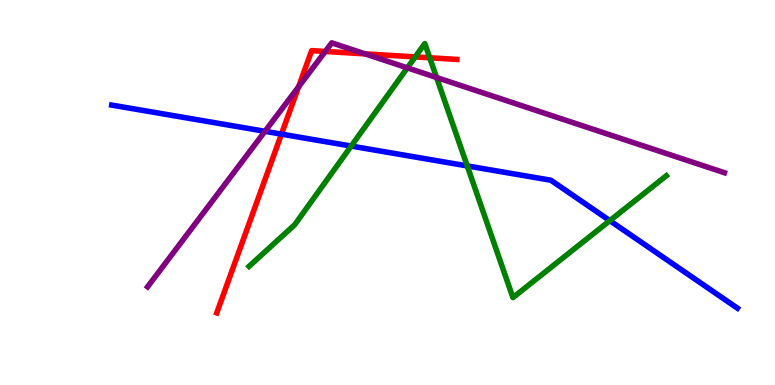[{'lines': ['blue', 'red'], 'intersections': [{'x': 3.63, 'y': 6.52}]}, {'lines': ['green', 'red'], 'intersections': [{'x': 5.36, 'y': 8.52}, {'x': 5.54, 'y': 8.5}]}, {'lines': ['purple', 'red'], 'intersections': [{'x': 3.85, 'y': 7.75}, {'x': 4.2, 'y': 8.66}, {'x': 4.71, 'y': 8.6}]}, {'lines': ['blue', 'green'], 'intersections': [{'x': 4.53, 'y': 6.21}, {'x': 6.03, 'y': 5.69}, {'x': 7.87, 'y': 4.27}]}, {'lines': ['blue', 'purple'], 'intersections': [{'x': 3.42, 'y': 6.59}]}, {'lines': ['green', 'purple'], 'intersections': [{'x': 5.26, 'y': 8.24}, {'x': 5.63, 'y': 7.99}]}]